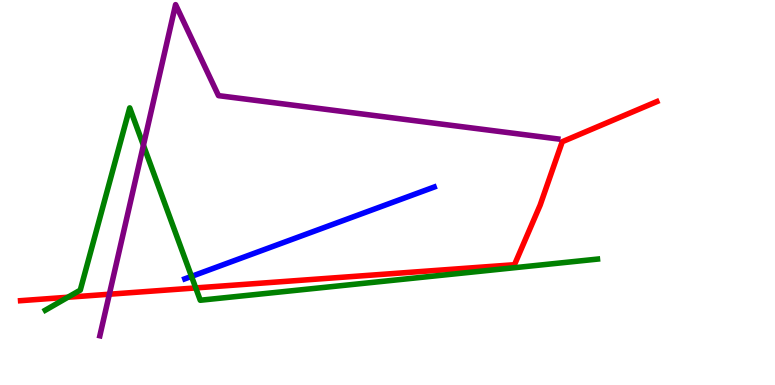[{'lines': ['blue', 'red'], 'intersections': []}, {'lines': ['green', 'red'], 'intersections': [{'x': 0.876, 'y': 2.28}, {'x': 2.53, 'y': 2.52}]}, {'lines': ['purple', 'red'], 'intersections': [{'x': 1.41, 'y': 2.36}]}, {'lines': ['blue', 'green'], 'intersections': [{'x': 2.47, 'y': 2.82}]}, {'lines': ['blue', 'purple'], 'intersections': []}, {'lines': ['green', 'purple'], 'intersections': [{'x': 1.85, 'y': 6.23}]}]